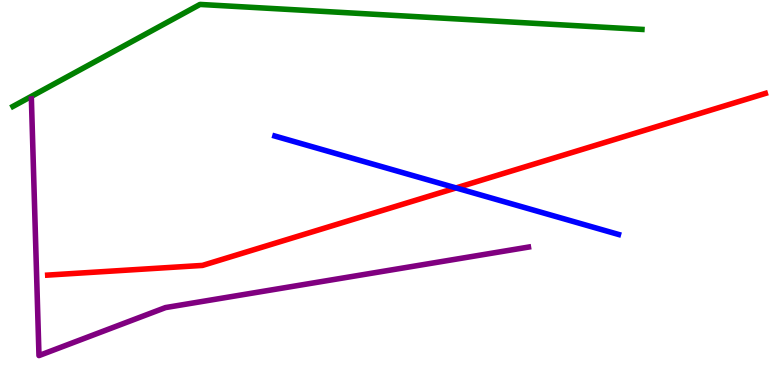[{'lines': ['blue', 'red'], 'intersections': [{'x': 5.88, 'y': 5.12}]}, {'lines': ['green', 'red'], 'intersections': []}, {'lines': ['purple', 'red'], 'intersections': []}, {'lines': ['blue', 'green'], 'intersections': []}, {'lines': ['blue', 'purple'], 'intersections': []}, {'lines': ['green', 'purple'], 'intersections': []}]